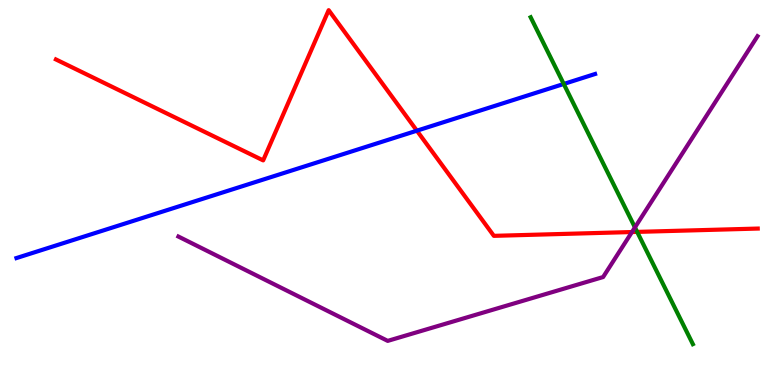[{'lines': ['blue', 'red'], 'intersections': [{'x': 5.38, 'y': 6.61}]}, {'lines': ['green', 'red'], 'intersections': [{'x': 8.22, 'y': 3.98}]}, {'lines': ['purple', 'red'], 'intersections': [{'x': 8.15, 'y': 3.97}]}, {'lines': ['blue', 'green'], 'intersections': [{'x': 7.27, 'y': 7.82}]}, {'lines': ['blue', 'purple'], 'intersections': []}, {'lines': ['green', 'purple'], 'intersections': [{'x': 8.19, 'y': 4.09}]}]